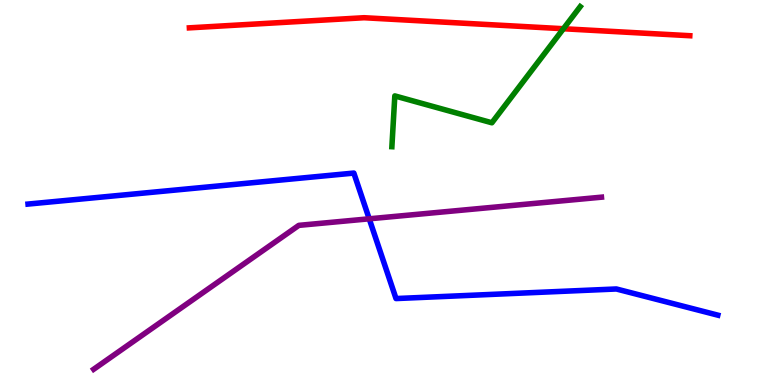[{'lines': ['blue', 'red'], 'intersections': []}, {'lines': ['green', 'red'], 'intersections': [{'x': 7.27, 'y': 9.25}]}, {'lines': ['purple', 'red'], 'intersections': []}, {'lines': ['blue', 'green'], 'intersections': []}, {'lines': ['blue', 'purple'], 'intersections': [{'x': 4.76, 'y': 4.32}]}, {'lines': ['green', 'purple'], 'intersections': []}]